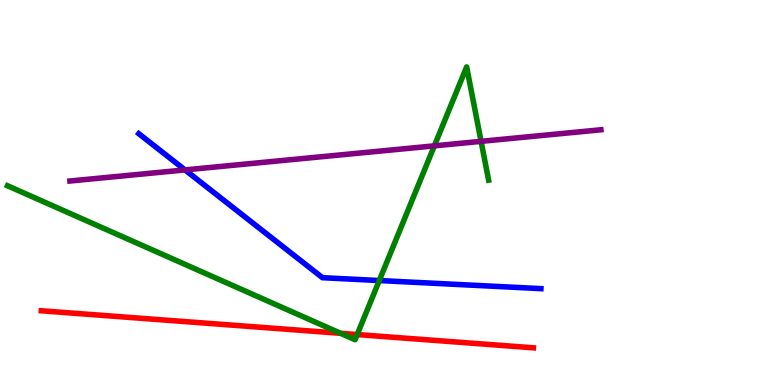[{'lines': ['blue', 'red'], 'intersections': []}, {'lines': ['green', 'red'], 'intersections': [{'x': 4.39, 'y': 1.34}, {'x': 4.61, 'y': 1.31}]}, {'lines': ['purple', 'red'], 'intersections': []}, {'lines': ['blue', 'green'], 'intersections': [{'x': 4.89, 'y': 2.71}]}, {'lines': ['blue', 'purple'], 'intersections': [{'x': 2.39, 'y': 5.59}]}, {'lines': ['green', 'purple'], 'intersections': [{'x': 5.6, 'y': 6.21}, {'x': 6.21, 'y': 6.33}]}]